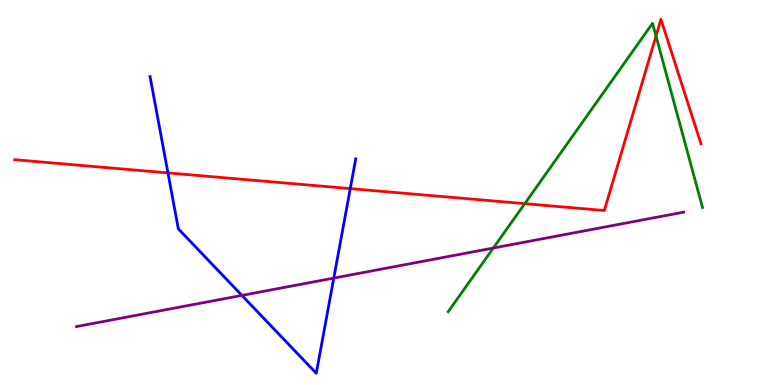[{'lines': ['blue', 'red'], 'intersections': [{'x': 2.17, 'y': 5.51}, {'x': 4.52, 'y': 5.1}]}, {'lines': ['green', 'red'], 'intersections': [{'x': 6.77, 'y': 4.71}, {'x': 8.46, 'y': 9.07}]}, {'lines': ['purple', 'red'], 'intersections': []}, {'lines': ['blue', 'green'], 'intersections': []}, {'lines': ['blue', 'purple'], 'intersections': [{'x': 3.12, 'y': 2.33}, {'x': 4.31, 'y': 2.78}]}, {'lines': ['green', 'purple'], 'intersections': [{'x': 6.37, 'y': 3.56}]}]